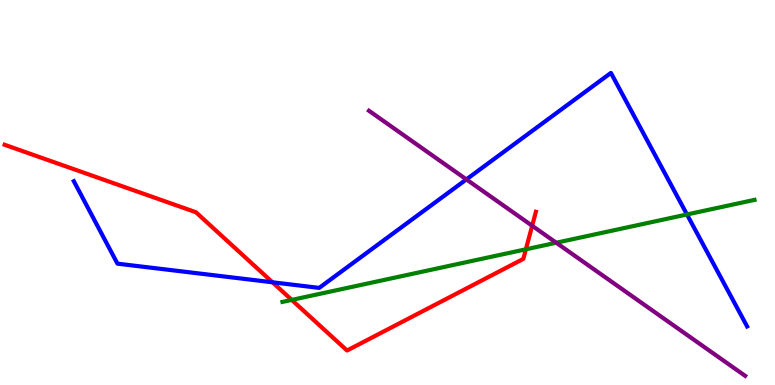[{'lines': ['blue', 'red'], 'intersections': [{'x': 3.52, 'y': 2.67}]}, {'lines': ['green', 'red'], 'intersections': [{'x': 3.76, 'y': 2.21}, {'x': 6.79, 'y': 3.52}]}, {'lines': ['purple', 'red'], 'intersections': [{'x': 6.87, 'y': 4.14}]}, {'lines': ['blue', 'green'], 'intersections': [{'x': 8.86, 'y': 4.43}]}, {'lines': ['blue', 'purple'], 'intersections': [{'x': 6.02, 'y': 5.34}]}, {'lines': ['green', 'purple'], 'intersections': [{'x': 7.18, 'y': 3.7}]}]